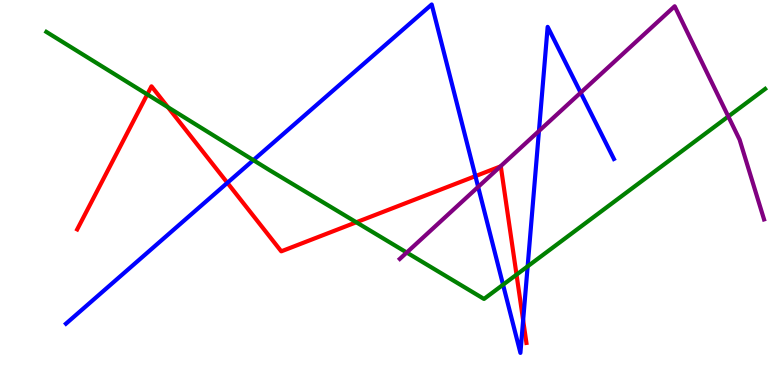[{'lines': ['blue', 'red'], 'intersections': [{'x': 2.93, 'y': 5.25}, {'x': 6.13, 'y': 5.43}, {'x': 6.75, 'y': 1.68}]}, {'lines': ['green', 'red'], 'intersections': [{'x': 1.9, 'y': 7.55}, {'x': 2.17, 'y': 7.22}, {'x': 4.6, 'y': 4.23}, {'x': 6.66, 'y': 2.87}]}, {'lines': ['purple', 'red'], 'intersections': [{'x': 6.46, 'y': 5.68}]}, {'lines': ['blue', 'green'], 'intersections': [{'x': 3.27, 'y': 5.84}, {'x': 6.49, 'y': 2.6}, {'x': 6.81, 'y': 3.08}]}, {'lines': ['blue', 'purple'], 'intersections': [{'x': 6.17, 'y': 5.15}, {'x': 6.95, 'y': 6.6}, {'x': 7.49, 'y': 7.59}]}, {'lines': ['green', 'purple'], 'intersections': [{'x': 5.25, 'y': 3.44}, {'x': 9.4, 'y': 6.98}]}]